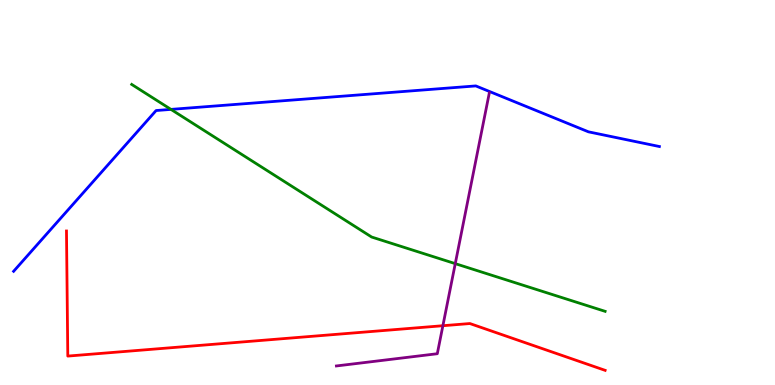[{'lines': ['blue', 'red'], 'intersections': []}, {'lines': ['green', 'red'], 'intersections': []}, {'lines': ['purple', 'red'], 'intersections': [{'x': 5.71, 'y': 1.54}]}, {'lines': ['blue', 'green'], 'intersections': [{'x': 2.21, 'y': 7.16}]}, {'lines': ['blue', 'purple'], 'intersections': []}, {'lines': ['green', 'purple'], 'intersections': [{'x': 5.87, 'y': 3.15}]}]